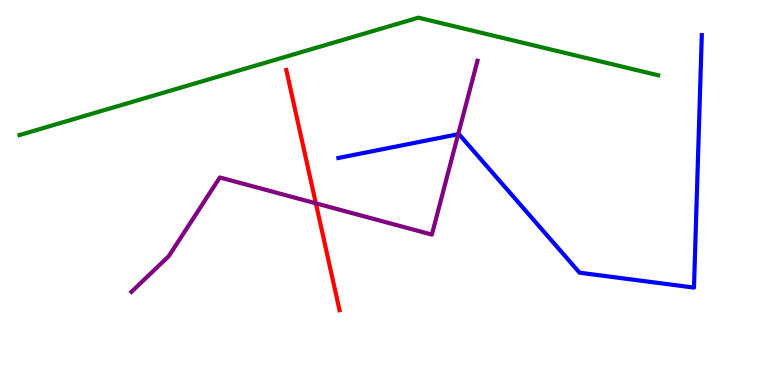[{'lines': ['blue', 'red'], 'intersections': []}, {'lines': ['green', 'red'], 'intersections': []}, {'lines': ['purple', 'red'], 'intersections': [{'x': 4.08, 'y': 4.72}]}, {'lines': ['blue', 'green'], 'intersections': []}, {'lines': ['blue', 'purple'], 'intersections': [{'x': 5.91, 'y': 6.51}]}, {'lines': ['green', 'purple'], 'intersections': []}]